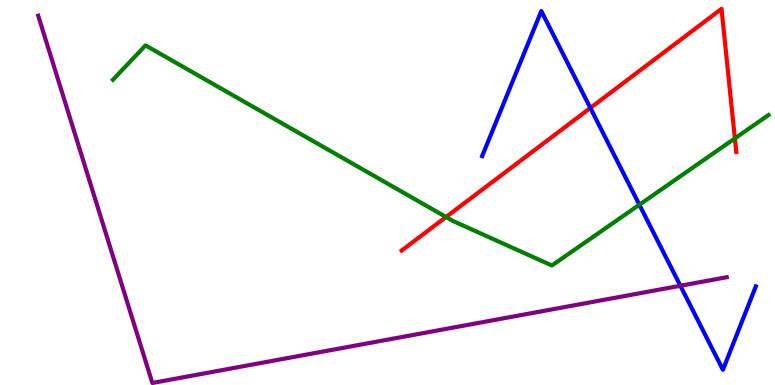[{'lines': ['blue', 'red'], 'intersections': [{'x': 7.62, 'y': 7.2}]}, {'lines': ['green', 'red'], 'intersections': [{'x': 5.76, 'y': 4.36}, {'x': 9.48, 'y': 6.4}]}, {'lines': ['purple', 'red'], 'intersections': []}, {'lines': ['blue', 'green'], 'intersections': [{'x': 8.25, 'y': 4.68}]}, {'lines': ['blue', 'purple'], 'intersections': [{'x': 8.78, 'y': 2.58}]}, {'lines': ['green', 'purple'], 'intersections': []}]